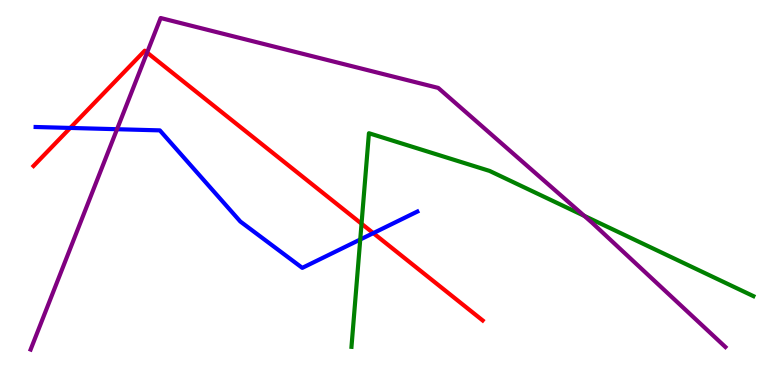[{'lines': ['blue', 'red'], 'intersections': [{'x': 0.906, 'y': 6.68}, {'x': 4.82, 'y': 3.94}]}, {'lines': ['green', 'red'], 'intersections': [{'x': 4.66, 'y': 4.19}]}, {'lines': ['purple', 'red'], 'intersections': [{'x': 1.9, 'y': 8.63}]}, {'lines': ['blue', 'green'], 'intersections': [{'x': 4.65, 'y': 3.78}]}, {'lines': ['blue', 'purple'], 'intersections': [{'x': 1.51, 'y': 6.64}]}, {'lines': ['green', 'purple'], 'intersections': [{'x': 7.54, 'y': 4.39}]}]